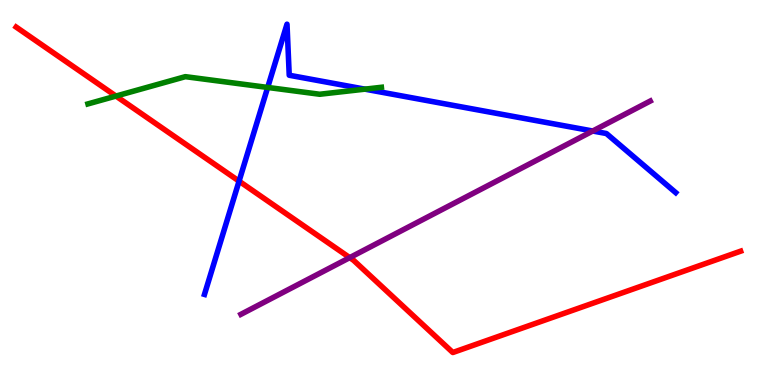[{'lines': ['blue', 'red'], 'intersections': [{'x': 3.08, 'y': 5.29}]}, {'lines': ['green', 'red'], 'intersections': [{'x': 1.5, 'y': 7.5}]}, {'lines': ['purple', 'red'], 'intersections': [{'x': 4.51, 'y': 3.31}]}, {'lines': ['blue', 'green'], 'intersections': [{'x': 3.45, 'y': 7.73}, {'x': 4.71, 'y': 7.68}]}, {'lines': ['blue', 'purple'], 'intersections': [{'x': 7.65, 'y': 6.6}]}, {'lines': ['green', 'purple'], 'intersections': []}]